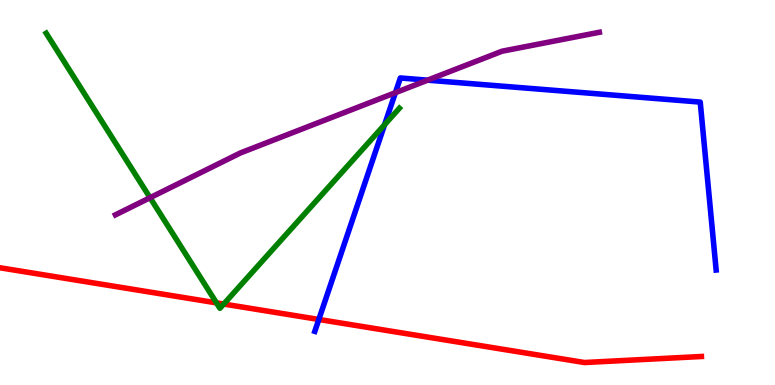[{'lines': ['blue', 'red'], 'intersections': [{'x': 4.11, 'y': 1.7}]}, {'lines': ['green', 'red'], 'intersections': [{'x': 2.79, 'y': 2.13}, {'x': 2.89, 'y': 2.1}]}, {'lines': ['purple', 'red'], 'intersections': []}, {'lines': ['blue', 'green'], 'intersections': [{'x': 4.96, 'y': 6.76}]}, {'lines': ['blue', 'purple'], 'intersections': [{'x': 5.1, 'y': 7.59}, {'x': 5.52, 'y': 7.92}]}, {'lines': ['green', 'purple'], 'intersections': [{'x': 1.94, 'y': 4.86}]}]